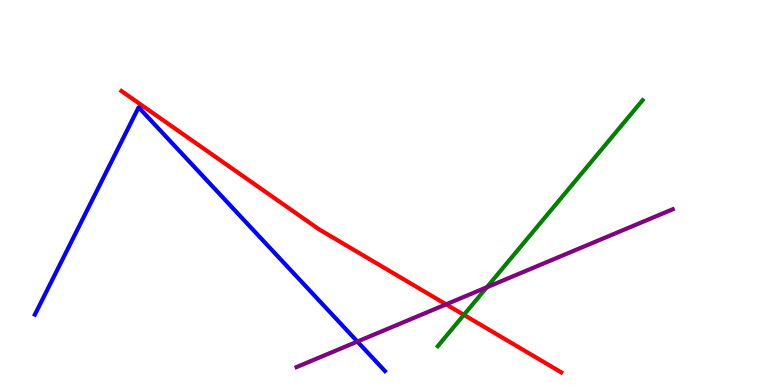[{'lines': ['blue', 'red'], 'intersections': []}, {'lines': ['green', 'red'], 'intersections': [{'x': 5.99, 'y': 1.82}]}, {'lines': ['purple', 'red'], 'intersections': [{'x': 5.76, 'y': 2.09}]}, {'lines': ['blue', 'green'], 'intersections': []}, {'lines': ['blue', 'purple'], 'intersections': [{'x': 4.61, 'y': 1.13}]}, {'lines': ['green', 'purple'], 'intersections': [{'x': 6.28, 'y': 2.54}]}]